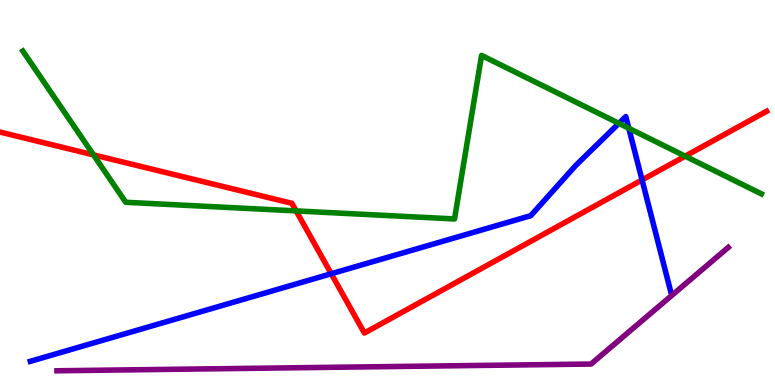[{'lines': ['blue', 'red'], 'intersections': [{'x': 4.27, 'y': 2.89}, {'x': 8.28, 'y': 5.33}]}, {'lines': ['green', 'red'], 'intersections': [{'x': 1.21, 'y': 5.98}, {'x': 3.82, 'y': 4.52}, {'x': 8.84, 'y': 5.94}]}, {'lines': ['purple', 'red'], 'intersections': []}, {'lines': ['blue', 'green'], 'intersections': [{'x': 7.99, 'y': 6.8}, {'x': 8.11, 'y': 6.67}]}, {'lines': ['blue', 'purple'], 'intersections': []}, {'lines': ['green', 'purple'], 'intersections': []}]